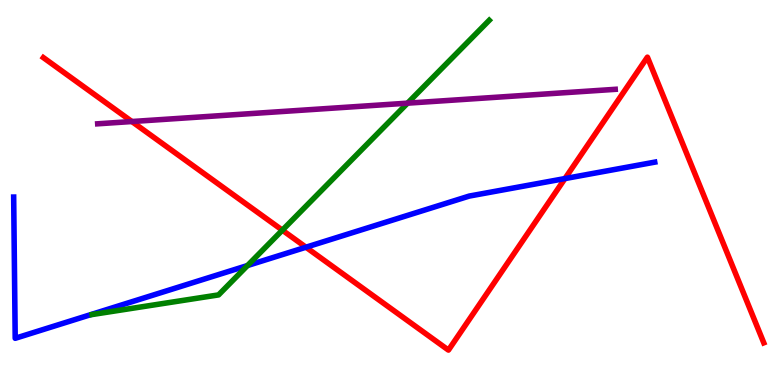[{'lines': ['blue', 'red'], 'intersections': [{'x': 3.95, 'y': 3.58}, {'x': 7.29, 'y': 5.36}]}, {'lines': ['green', 'red'], 'intersections': [{'x': 3.64, 'y': 4.02}]}, {'lines': ['purple', 'red'], 'intersections': [{'x': 1.7, 'y': 6.84}]}, {'lines': ['blue', 'green'], 'intersections': [{'x': 3.19, 'y': 3.1}]}, {'lines': ['blue', 'purple'], 'intersections': []}, {'lines': ['green', 'purple'], 'intersections': [{'x': 5.26, 'y': 7.32}]}]